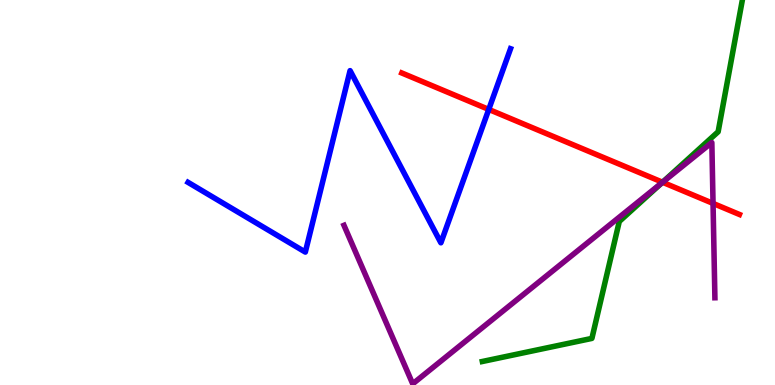[{'lines': ['blue', 'red'], 'intersections': [{'x': 6.31, 'y': 7.16}]}, {'lines': ['green', 'red'], 'intersections': [{'x': 8.55, 'y': 5.27}]}, {'lines': ['purple', 'red'], 'intersections': [{'x': 8.55, 'y': 5.27}, {'x': 9.2, 'y': 4.72}]}, {'lines': ['blue', 'green'], 'intersections': []}, {'lines': ['blue', 'purple'], 'intersections': []}, {'lines': ['green', 'purple'], 'intersections': [{'x': 8.54, 'y': 5.25}]}]